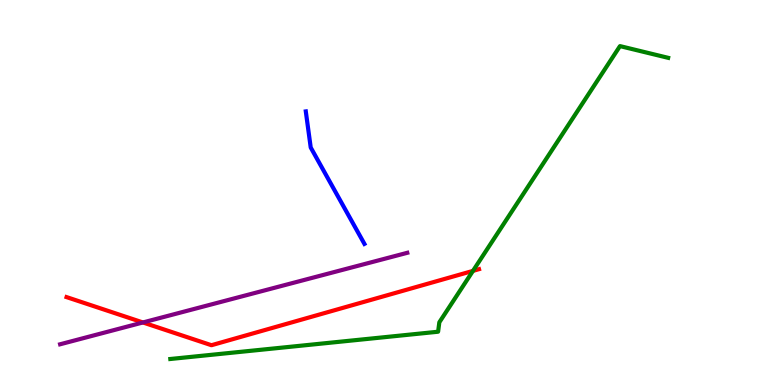[{'lines': ['blue', 'red'], 'intersections': []}, {'lines': ['green', 'red'], 'intersections': [{'x': 6.1, 'y': 2.96}]}, {'lines': ['purple', 'red'], 'intersections': [{'x': 1.84, 'y': 1.62}]}, {'lines': ['blue', 'green'], 'intersections': []}, {'lines': ['blue', 'purple'], 'intersections': []}, {'lines': ['green', 'purple'], 'intersections': []}]